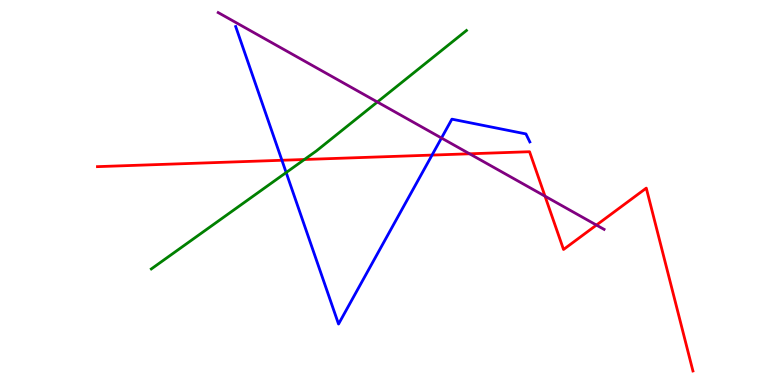[{'lines': ['blue', 'red'], 'intersections': [{'x': 3.64, 'y': 5.84}, {'x': 5.57, 'y': 5.97}]}, {'lines': ['green', 'red'], 'intersections': [{'x': 3.93, 'y': 5.86}]}, {'lines': ['purple', 'red'], 'intersections': [{'x': 6.06, 'y': 6.01}, {'x': 7.03, 'y': 4.9}, {'x': 7.7, 'y': 4.15}]}, {'lines': ['blue', 'green'], 'intersections': [{'x': 3.69, 'y': 5.52}]}, {'lines': ['blue', 'purple'], 'intersections': [{'x': 5.7, 'y': 6.42}]}, {'lines': ['green', 'purple'], 'intersections': [{'x': 4.87, 'y': 7.35}]}]